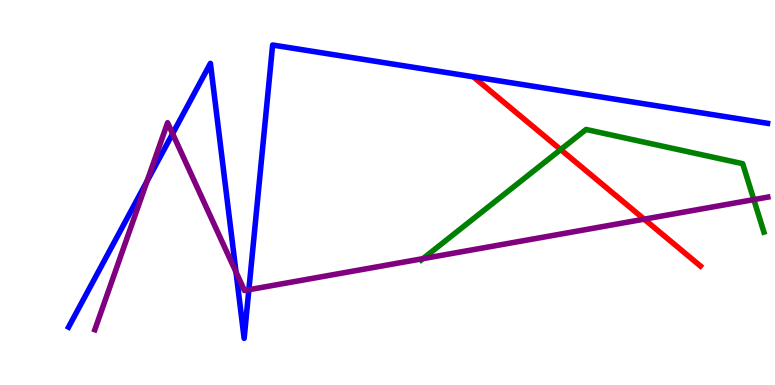[{'lines': ['blue', 'red'], 'intersections': []}, {'lines': ['green', 'red'], 'intersections': [{'x': 7.23, 'y': 6.11}]}, {'lines': ['purple', 'red'], 'intersections': [{'x': 8.31, 'y': 4.31}]}, {'lines': ['blue', 'green'], 'intersections': []}, {'lines': ['blue', 'purple'], 'intersections': [{'x': 1.9, 'y': 5.29}, {'x': 2.23, 'y': 6.53}, {'x': 3.05, 'y': 2.93}, {'x': 3.21, 'y': 2.47}]}, {'lines': ['green', 'purple'], 'intersections': [{'x': 5.46, 'y': 3.28}, {'x': 9.73, 'y': 4.82}]}]